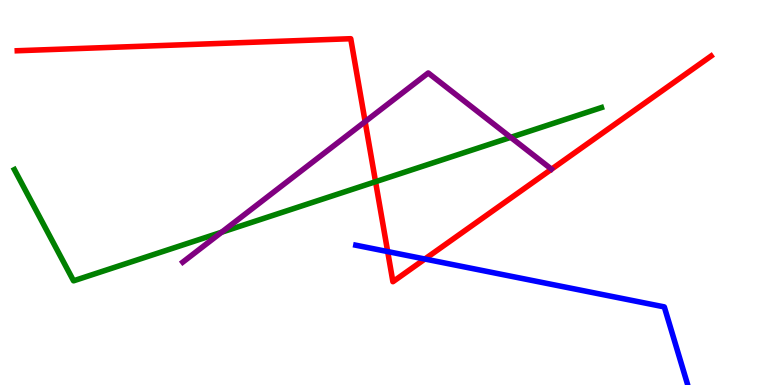[{'lines': ['blue', 'red'], 'intersections': [{'x': 5.0, 'y': 3.47}, {'x': 5.48, 'y': 3.27}]}, {'lines': ['green', 'red'], 'intersections': [{'x': 4.85, 'y': 5.28}]}, {'lines': ['purple', 'red'], 'intersections': [{'x': 4.71, 'y': 6.84}]}, {'lines': ['blue', 'green'], 'intersections': []}, {'lines': ['blue', 'purple'], 'intersections': []}, {'lines': ['green', 'purple'], 'intersections': [{'x': 2.86, 'y': 3.97}, {'x': 6.59, 'y': 6.43}]}]